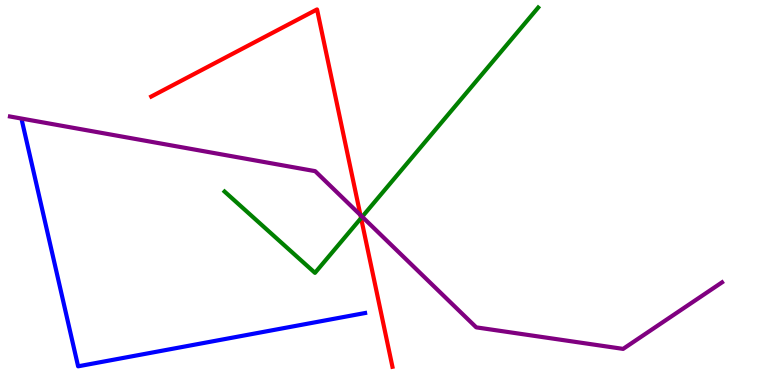[{'lines': ['blue', 'red'], 'intersections': []}, {'lines': ['green', 'red'], 'intersections': [{'x': 4.66, 'y': 4.34}]}, {'lines': ['purple', 'red'], 'intersections': [{'x': 4.65, 'y': 4.41}]}, {'lines': ['blue', 'green'], 'intersections': []}, {'lines': ['blue', 'purple'], 'intersections': []}, {'lines': ['green', 'purple'], 'intersections': [{'x': 4.67, 'y': 4.37}]}]